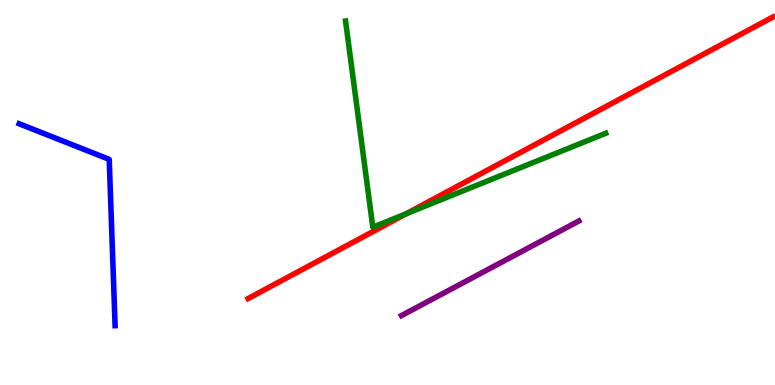[{'lines': ['blue', 'red'], 'intersections': []}, {'lines': ['green', 'red'], 'intersections': [{'x': 5.24, 'y': 4.45}]}, {'lines': ['purple', 'red'], 'intersections': []}, {'lines': ['blue', 'green'], 'intersections': []}, {'lines': ['blue', 'purple'], 'intersections': []}, {'lines': ['green', 'purple'], 'intersections': []}]